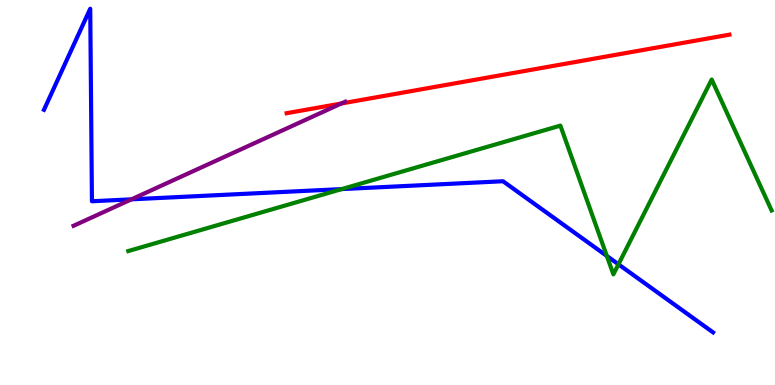[{'lines': ['blue', 'red'], 'intersections': []}, {'lines': ['green', 'red'], 'intersections': []}, {'lines': ['purple', 'red'], 'intersections': [{'x': 4.4, 'y': 7.31}]}, {'lines': ['blue', 'green'], 'intersections': [{'x': 4.41, 'y': 5.09}, {'x': 7.83, 'y': 3.35}, {'x': 7.98, 'y': 3.13}]}, {'lines': ['blue', 'purple'], 'intersections': [{'x': 1.7, 'y': 4.82}]}, {'lines': ['green', 'purple'], 'intersections': []}]